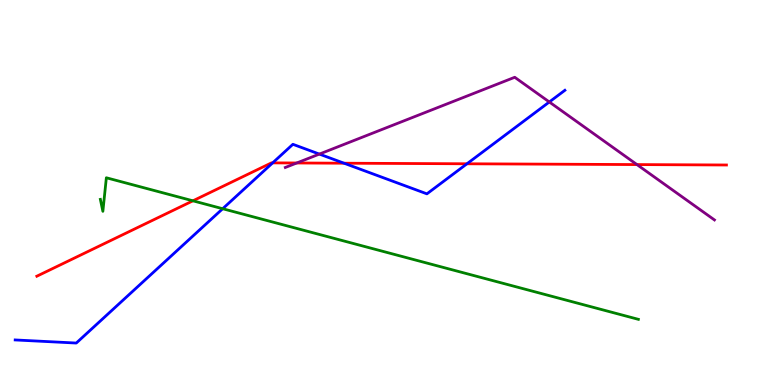[{'lines': ['blue', 'red'], 'intersections': [{'x': 3.52, 'y': 5.77}, {'x': 4.44, 'y': 5.76}, {'x': 6.03, 'y': 5.75}]}, {'lines': ['green', 'red'], 'intersections': [{'x': 2.49, 'y': 4.78}]}, {'lines': ['purple', 'red'], 'intersections': [{'x': 3.83, 'y': 5.77}, {'x': 8.22, 'y': 5.73}]}, {'lines': ['blue', 'green'], 'intersections': [{'x': 2.87, 'y': 4.58}]}, {'lines': ['blue', 'purple'], 'intersections': [{'x': 4.12, 'y': 6.0}, {'x': 7.09, 'y': 7.35}]}, {'lines': ['green', 'purple'], 'intersections': []}]